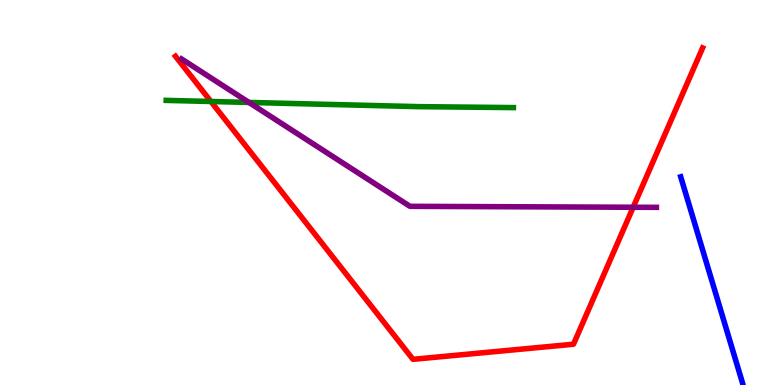[{'lines': ['blue', 'red'], 'intersections': []}, {'lines': ['green', 'red'], 'intersections': [{'x': 2.72, 'y': 7.36}]}, {'lines': ['purple', 'red'], 'intersections': [{'x': 8.17, 'y': 4.62}]}, {'lines': ['blue', 'green'], 'intersections': []}, {'lines': ['blue', 'purple'], 'intersections': []}, {'lines': ['green', 'purple'], 'intersections': [{'x': 3.21, 'y': 7.34}]}]